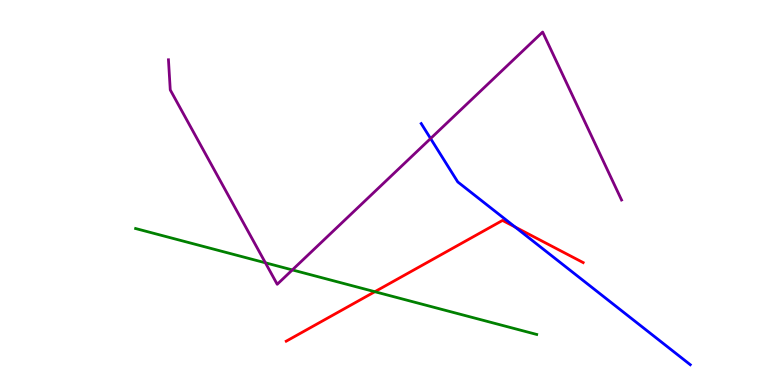[{'lines': ['blue', 'red'], 'intersections': [{'x': 6.65, 'y': 4.1}]}, {'lines': ['green', 'red'], 'intersections': [{'x': 4.84, 'y': 2.42}]}, {'lines': ['purple', 'red'], 'intersections': []}, {'lines': ['blue', 'green'], 'intersections': []}, {'lines': ['blue', 'purple'], 'intersections': [{'x': 5.56, 'y': 6.4}]}, {'lines': ['green', 'purple'], 'intersections': [{'x': 3.42, 'y': 3.17}, {'x': 3.77, 'y': 2.99}]}]